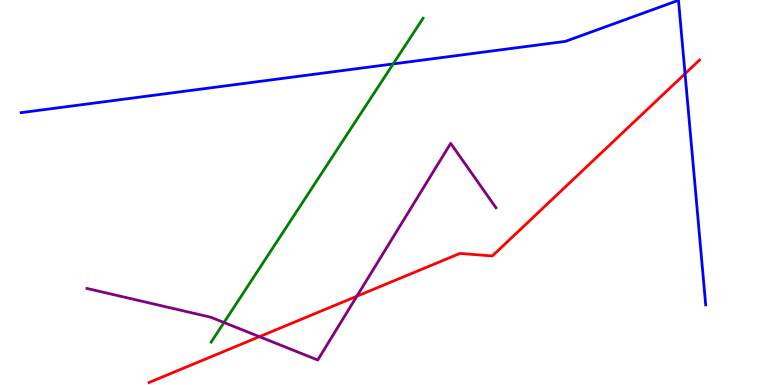[{'lines': ['blue', 'red'], 'intersections': [{'x': 8.84, 'y': 8.09}]}, {'lines': ['green', 'red'], 'intersections': []}, {'lines': ['purple', 'red'], 'intersections': [{'x': 3.35, 'y': 1.26}, {'x': 4.6, 'y': 2.31}]}, {'lines': ['blue', 'green'], 'intersections': [{'x': 5.07, 'y': 8.34}]}, {'lines': ['blue', 'purple'], 'intersections': []}, {'lines': ['green', 'purple'], 'intersections': [{'x': 2.89, 'y': 1.62}]}]